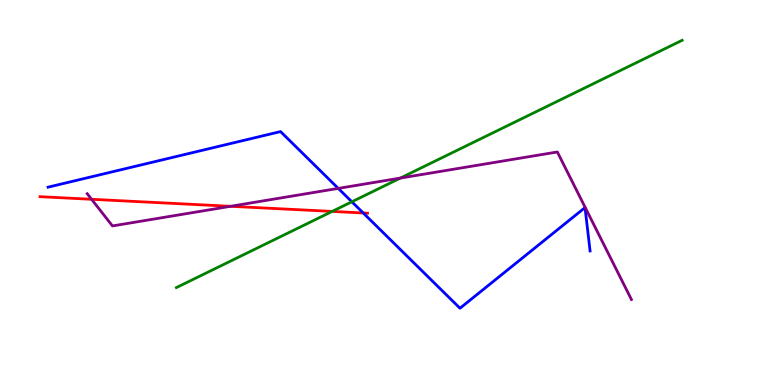[{'lines': ['blue', 'red'], 'intersections': [{'x': 4.69, 'y': 4.47}]}, {'lines': ['green', 'red'], 'intersections': [{'x': 4.29, 'y': 4.51}]}, {'lines': ['purple', 'red'], 'intersections': [{'x': 1.18, 'y': 4.82}, {'x': 2.98, 'y': 4.64}]}, {'lines': ['blue', 'green'], 'intersections': [{'x': 4.54, 'y': 4.76}]}, {'lines': ['blue', 'purple'], 'intersections': [{'x': 4.36, 'y': 5.11}]}, {'lines': ['green', 'purple'], 'intersections': [{'x': 5.17, 'y': 5.37}]}]